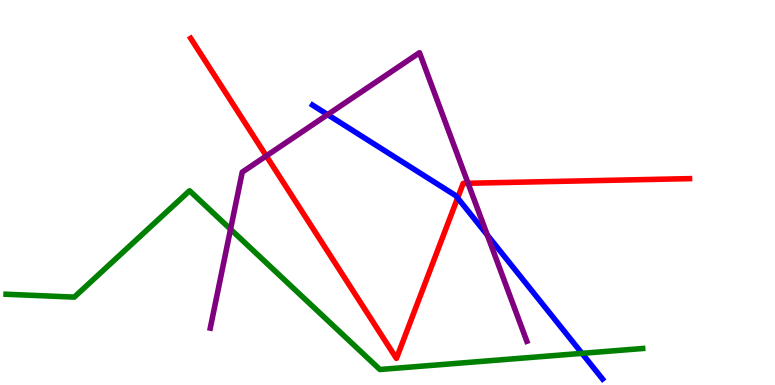[{'lines': ['blue', 'red'], 'intersections': [{'x': 5.9, 'y': 4.86}]}, {'lines': ['green', 'red'], 'intersections': []}, {'lines': ['purple', 'red'], 'intersections': [{'x': 3.44, 'y': 5.95}, {'x': 6.04, 'y': 5.24}]}, {'lines': ['blue', 'green'], 'intersections': [{'x': 7.51, 'y': 0.822}]}, {'lines': ['blue', 'purple'], 'intersections': [{'x': 4.23, 'y': 7.02}, {'x': 6.29, 'y': 3.89}]}, {'lines': ['green', 'purple'], 'intersections': [{'x': 2.97, 'y': 4.05}]}]